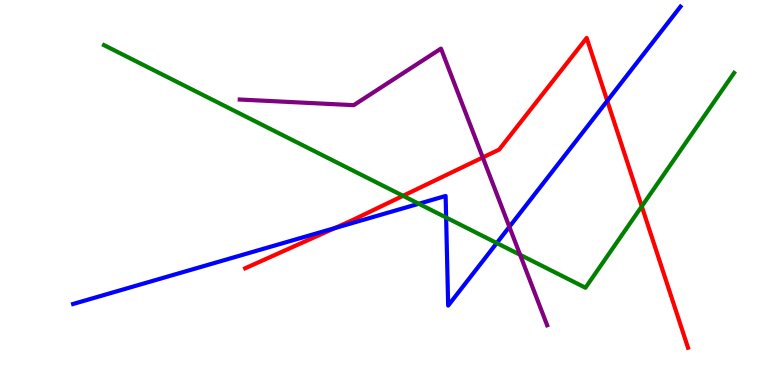[{'lines': ['blue', 'red'], 'intersections': [{'x': 4.32, 'y': 4.08}, {'x': 7.84, 'y': 7.38}]}, {'lines': ['green', 'red'], 'intersections': [{'x': 5.2, 'y': 4.91}, {'x': 8.28, 'y': 4.64}]}, {'lines': ['purple', 'red'], 'intersections': [{'x': 6.23, 'y': 5.91}]}, {'lines': ['blue', 'green'], 'intersections': [{'x': 5.4, 'y': 4.71}, {'x': 5.76, 'y': 4.35}, {'x': 6.41, 'y': 3.69}]}, {'lines': ['blue', 'purple'], 'intersections': [{'x': 6.57, 'y': 4.11}]}, {'lines': ['green', 'purple'], 'intersections': [{'x': 6.71, 'y': 3.38}]}]